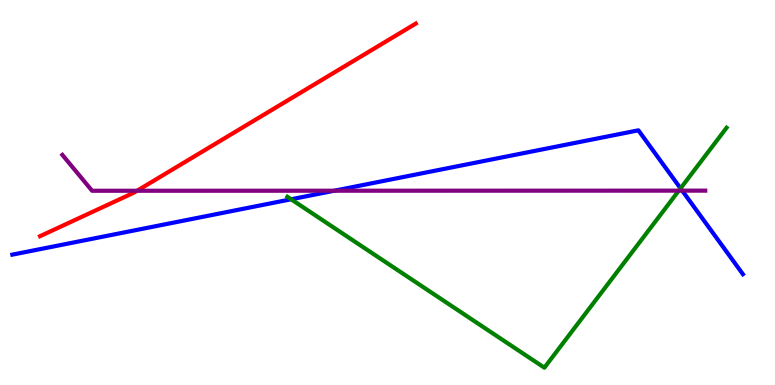[{'lines': ['blue', 'red'], 'intersections': []}, {'lines': ['green', 'red'], 'intersections': []}, {'lines': ['purple', 'red'], 'intersections': [{'x': 1.77, 'y': 5.05}]}, {'lines': ['blue', 'green'], 'intersections': [{'x': 3.76, 'y': 4.82}, {'x': 8.78, 'y': 5.11}]}, {'lines': ['blue', 'purple'], 'intersections': [{'x': 4.31, 'y': 5.05}, {'x': 8.8, 'y': 5.05}]}, {'lines': ['green', 'purple'], 'intersections': [{'x': 8.76, 'y': 5.05}]}]